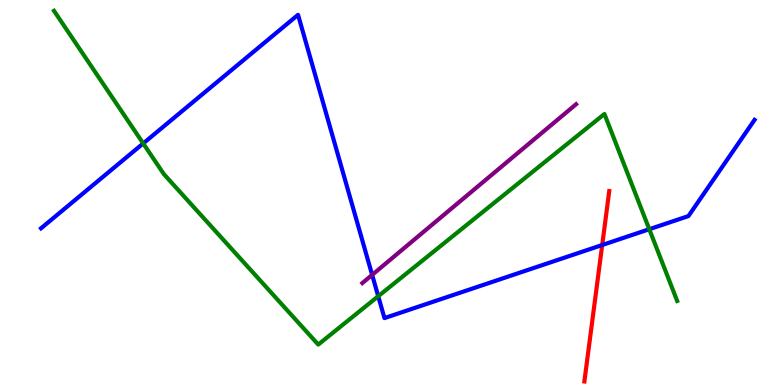[{'lines': ['blue', 'red'], 'intersections': [{'x': 7.77, 'y': 3.64}]}, {'lines': ['green', 'red'], 'intersections': []}, {'lines': ['purple', 'red'], 'intersections': []}, {'lines': ['blue', 'green'], 'intersections': [{'x': 1.85, 'y': 6.27}, {'x': 4.88, 'y': 2.31}, {'x': 8.38, 'y': 4.05}]}, {'lines': ['blue', 'purple'], 'intersections': [{'x': 4.8, 'y': 2.86}]}, {'lines': ['green', 'purple'], 'intersections': []}]